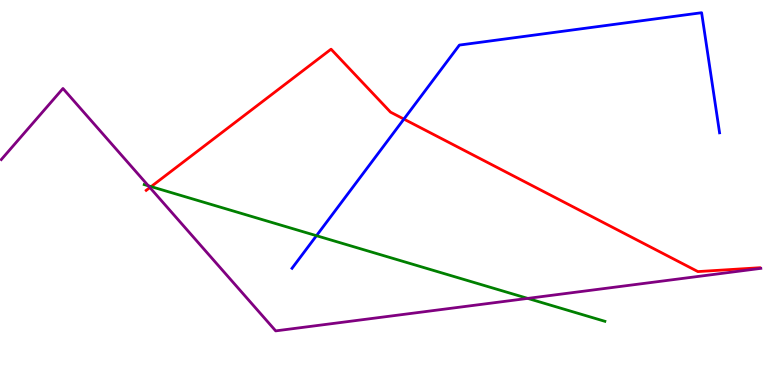[{'lines': ['blue', 'red'], 'intersections': [{'x': 5.21, 'y': 6.91}]}, {'lines': ['green', 'red'], 'intersections': [{'x': 1.95, 'y': 5.15}]}, {'lines': ['purple', 'red'], 'intersections': [{'x': 1.93, 'y': 5.13}]}, {'lines': ['blue', 'green'], 'intersections': [{'x': 4.08, 'y': 3.88}]}, {'lines': ['blue', 'purple'], 'intersections': []}, {'lines': ['green', 'purple'], 'intersections': [{'x': 1.91, 'y': 5.17}, {'x': 6.81, 'y': 2.25}]}]